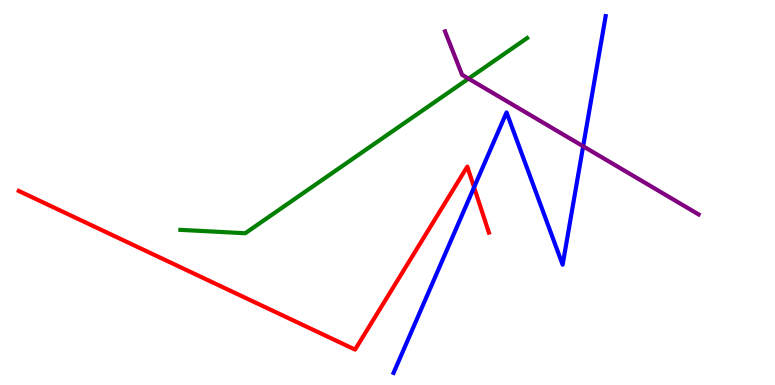[{'lines': ['blue', 'red'], 'intersections': [{'x': 6.12, 'y': 5.13}]}, {'lines': ['green', 'red'], 'intersections': []}, {'lines': ['purple', 'red'], 'intersections': []}, {'lines': ['blue', 'green'], 'intersections': []}, {'lines': ['blue', 'purple'], 'intersections': [{'x': 7.52, 'y': 6.2}]}, {'lines': ['green', 'purple'], 'intersections': [{'x': 6.05, 'y': 7.96}]}]